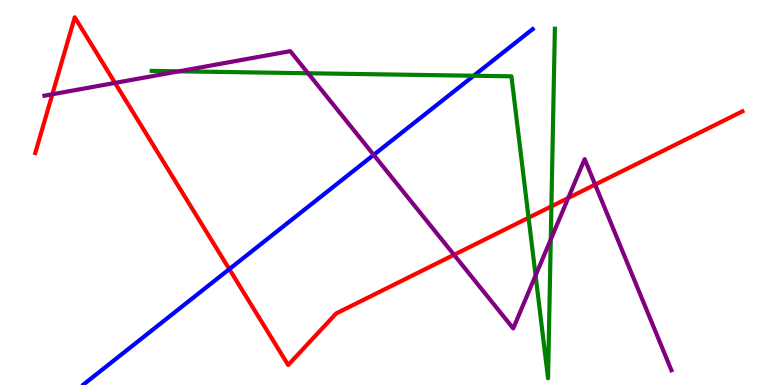[{'lines': ['blue', 'red'], 'intersections': [{'x': 2.96, 'y': 3.01}]}, {'lines': ['green', 'red'], 'intersections': [{'x': 6.82, 'y': 4.34}, {'x': 7.11, 'y': 4.64}]}, {'lines': ['purple', 'red'], 'intersections': [{'x': 0.676, 'y': 7.55}, {'x': 1.48, 'y': 7.85}, {'x': 5.86, 'y': 3.38}, {'x': 7.33, 'y': 4.86}, {'x': 7.68, 'y': 5.2}]}, {'lines': ['blue', 'green'], 'intersections': [{'x': 6.11, 'y': 8.03}]}, {'lines': ['blue', 'purple'], 'intersections': [{'x': 4.82, 'y': 5.98}]}, {'lines': ['green', 'purple'], 'intersections': [{'x': 2.31, 'y': 8.15}, {'x': 3.97, 'y': 8.1}, {'x': 6.91, 'y': 2.85}, {'x': 7.11, 'y': 3.78}]}]